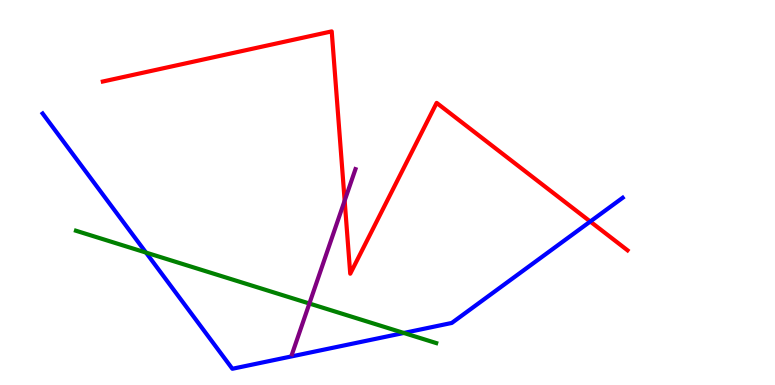[{'lines': ['blue', 'red'], 'intersections': [{'x': 7.62, 'y': 4.25}]}, {'lines': ['green', 'red'], 'intersections': []}, {'lines': ['purple', 'red'], 'intersections': [{'x': 4.45, 'y': 4.79}]}, {'lines': ['blue', 'green'], 'intersections': [{'x': 1.88, 'y': 3.44}, {'x': 5.21, 'y': 1.35}]}, {'lines': ['blue', 'purple'], 'intersections': []}, {'lines': ['green', 'purple'], 'intersections': [{'x': 3.99, 'y': 2.12}]}]